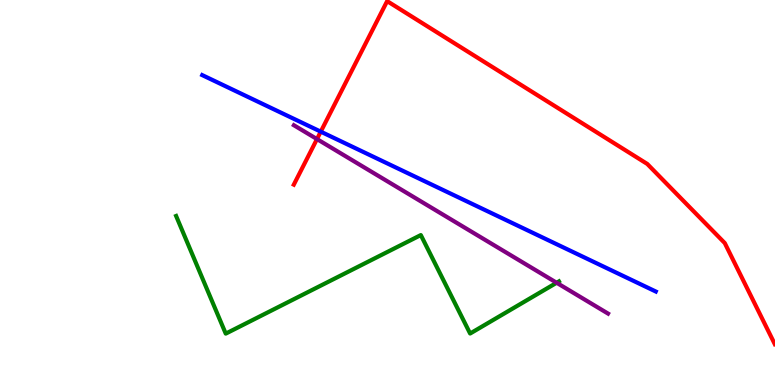[{'lines': ['blue', 'red'], 'intersections': [{'x': 4.14, 'y': 6.58}]}, {'lines': ['green', 'red'], 'intersections': []}, {'lines': ['purple', 'red'], 'intersections': [{'x': 4.09, 'y': 6.39}]}, {'lines': ['blue', 'green'], 'intersections': []}, {'lines': ['blue', 'purple'], 'intersections': []}, {'lines': ['green', 'purple'], 'intersections': [{'x': 7.18, 'y': 2.66}]}]